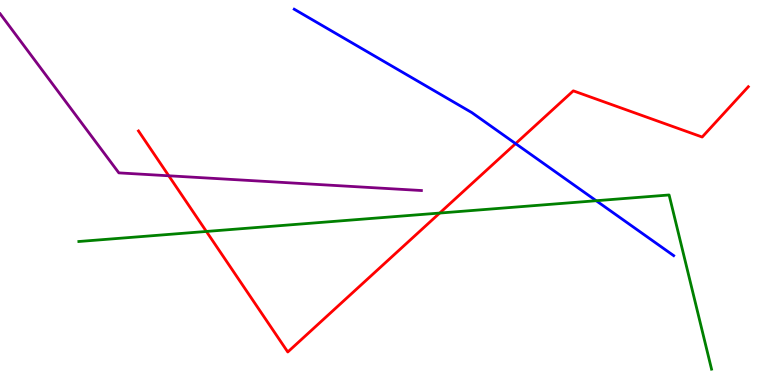[{'lines': ['blue', 'red'], 'intersections': [{'x': 6.65, 'y': 6.27}]}, {'lines': ['green', 'red'], 'intersections': [{'x': 2.66, 'y': 3.99}, {'x': 5.67, 'y': 4.47}]}, {'lines': ['purple', 'red'], 'intersections': [{'x': 2.18, 'y': 5.43}]}, {'lines': ['blue', 'green'], 'intersections': [{'x': 7.69, 'y': 4.79}]}, {'lines': ['blue', 'purple'], 'intersections': []}, {'lines': ['green', 'purple'], 'intersections': []}]